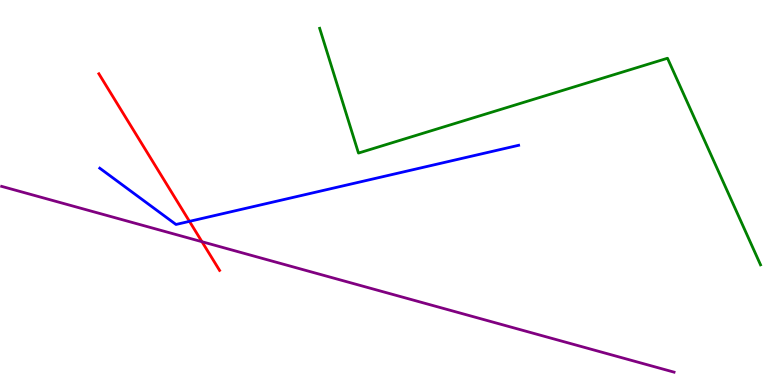[{'lines': ['blue', 'red'], 'intersections': [{'x': 2.44, 'y': 4.25}]}, {'lines': ['green', 'red'], 'intersections': []}, {'lines': ['purple', 'red'], 'intersections': [{'x': 2.61, 'y': 3.72}]}, {'lines': ['blue', 'green'], 'intersections': []}, {'lines': ['blue', 'purple'], 'intersections': []}, {'lines': ['green', 'purple'], 'intersections': []}]